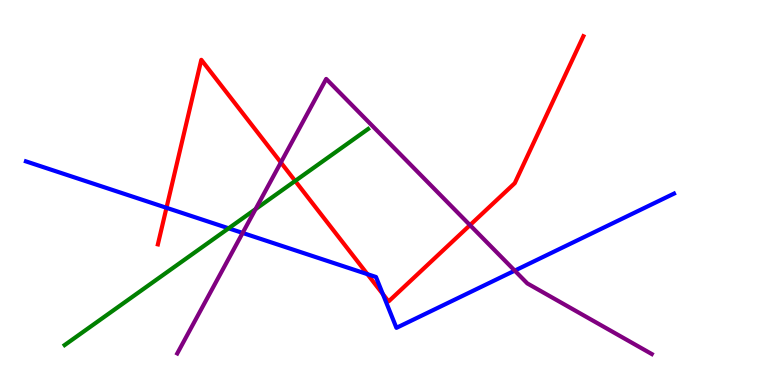[{'lines': ['blue', 'red'], 'intersections': [{'x': 2.15, 'y': 4.6}, {'x': 4.74, 'y': 2.88}, {'x': 4.94, 'y': 2.36}]}, {'lines': ['green', 'red'], 'intersections': [{'x': 3.81, 'y': 5.3}]}, {'lines': ['purple', 'red'], 'intersections': [{'x': 3.62, 'y': 5.78}, {'x': 6.06, 'y': 4.15}]}, {'lines': ['blue', 'green'], 'intersections': [{'x': 2.95, 'y': 4.07}]}, {'lines': ['blue', 'purple'], 'intersections': [{'x': 3.13, 'y': 3.95}, {'x': 6.64, 'y': 2.97}]}, {'lines': ['green', 'purple'], 'intersections': [{'x': 3.3, 'y': 4.57}]}]